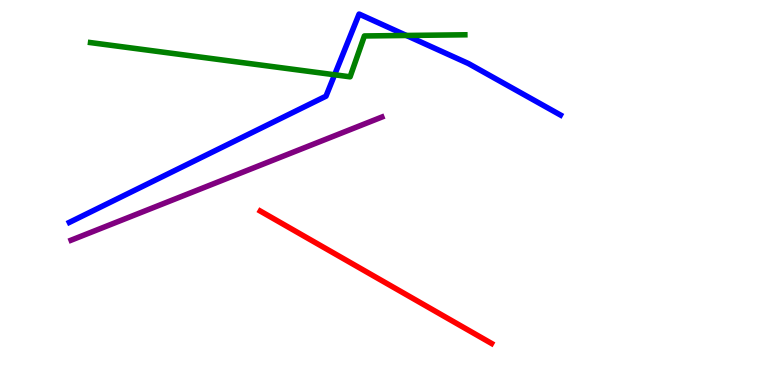[{'lines': ['blue', 'red'], 'intersections': []}, {'lines': ['green', 'red'], 'intersections': []}, {'lines': ['purple', 'red'], 'intersections': []}, {'lines': ['blue', 'green'], 'intersections': [{'x': 4.32, 'y': 8.06}, {'x': 5.24, 'y': 9.08}]}, {'lines': ['blue', 'purple'], 'intersections': []}, {'lines': ['green', 'purple'], 'intersections': []}]